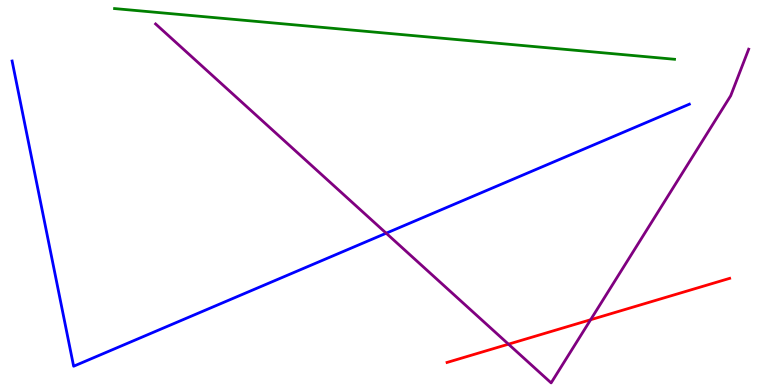[{'lines': ['blue', 'red'], 'intersections': []}, {'lines': ['green', 'red'], 'intersections': []}, {'lines': ['purple', 'red'], 'intersections': [{'x': 6.56, 'y': 1.06}, {'x': 7.62, 'y': 1.7}]}, {'lines': ['blue', 'green'], 'intersections': []}, {'lines': ['blue', 'purple'], 'intersections': [{'x': 4.98, 'y': 3.94}]}, {'lines': ['green', 'purple'], 'intersections': []}]